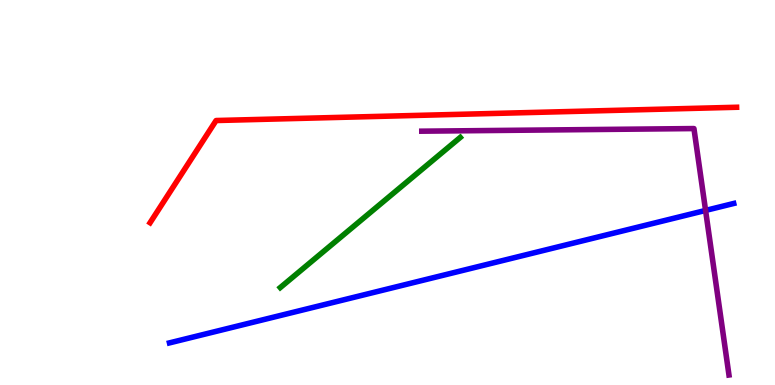[{'lines': ['blue', 'red'], 'intersections': []}, {'lines': ['green', 'red'], 'intersections': []}, {'lines': ['purple', 'red'], 'intersections': []}, {'lines': ['blue', 'green'], 'intersections': []}, {'lines': ['blue', 'purple'], 'intersections': [{'x': 9.1, 'y': 4.53}]}, {'lines': ['green', 'purple'], 'intersections': []}]